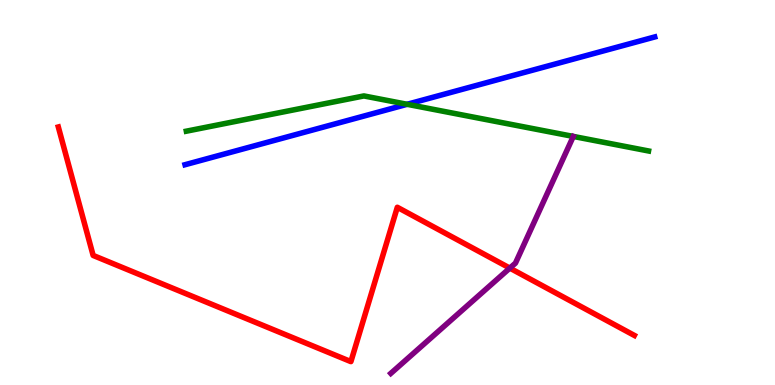[{'lines': ['blue', 'red'], 'intersections': []}, {'lines': ['green', 'red'], 'intersections': []}, {'lines': ['purple', 'red'], 'intersections': [{'x': 6.58, 'y': 3.04}]}, {'lines': ['blue', 'green'], 'intersections': [{'x': 5.25, 'y': 7.29}]}, {'lines': ['blue', 'purple'], 'intersections': []}, {'lines': ['green', 'purple'], 'intersections': []}]